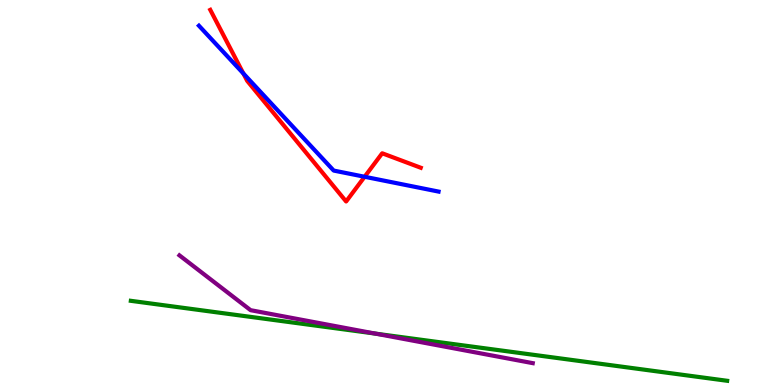[{'lines': ['blue', 'red'], 'intersections': [{'x': 3.14, 'y': 8.09}, {'x': 4.7, 'y': 5.41}]}, {'lines': ['green', 'red'], 'intersections': []}, {'lines': ['purple', 'red'], 'intersections': []}, {'lines': ['blue', 'green'], 'intersections': []}, {'lines': ['blue', 'purple'], 'intersections': []}, {'lines': ['green', 'purple'], 'intersections': [{'x': 4.84, 'y': 1.33}]}]